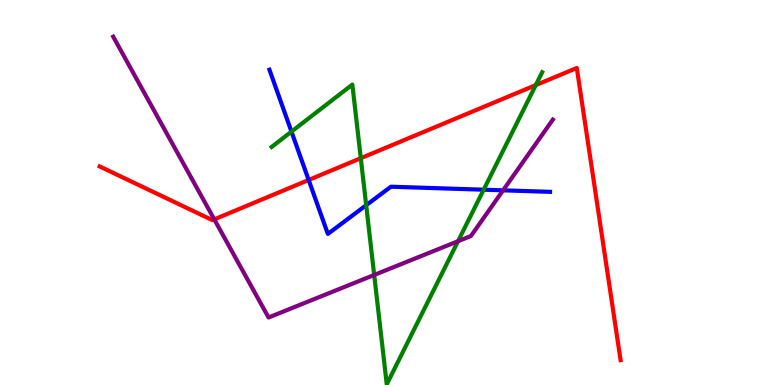[{'lines': ['blue', 'red'], 'intersections': [{'x': 3.98, 'y': 5.33}]}, {'lines': ['green', 'red'], 'intersections': [{'x': 4.66, 'y': 5.89}, {'x': 6.91, 'y': 7.79}]}, {'lines': ['purple', 'red'], 'intersections': [{'x': 2.76, 'y': 4.3}]}, {'lines': ['blue', 'green'], 'intersections': [{'x': 3.76, 'y': 6.58}, {'x': 4.73, 'y': 4.67}, {'x': 6.24, 'y': 5.07}]}, {'lines': ['blue', 'purple'], 'intersections': [{'x': 6.49, 'y': 5.06}]}, {'lines': ['green', 'purple'], 'intersections': [{'x': 4.83, 'y': 2.86}, {'x': 5.91, 'y': 3.73}]}]